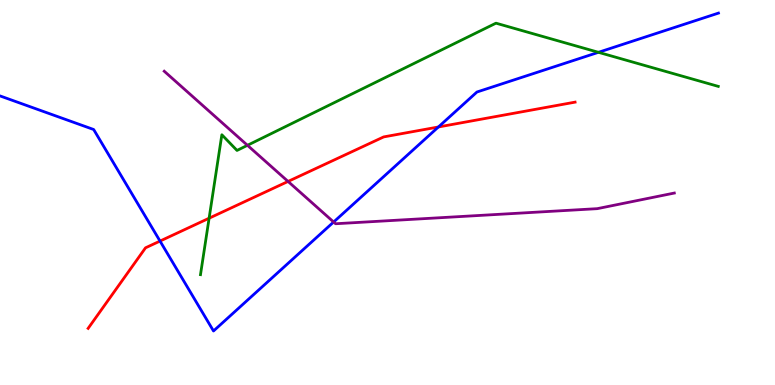[{'lines': ['blue', 'red'], 'intersections': [{'x': 2.06, 'y': 3.74}, {'x': 5.66, 'y': 6.7}]}, {'lines': ['green', 'red'], 'intersections': [{'x': 2.7, 'y': 4.33}]}, {'lines': ['purple', 'red'], 'intersections': [{'x': 3.72, 'y': 5.29}]}, {'lines': ['blue', 'green'], 'intersections': [{'x': 7.72, 'y': 8.64}]}, {'lines': ['blue', 'purple'], 'intersections': [{'x': 4.3, 'y': 4.23}]}, {'lines': ['green', 'purple'], 'intersections': [{'x': 3.19, 'y': 6.23}]}]